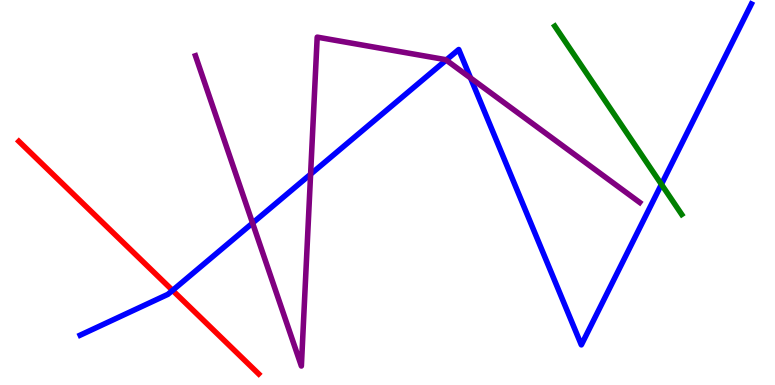[{'lines': ['blue', 'red'], 'intersections': [{'x': 2.23, 'y': 2.46}]}, {'lines': ['green', 'red'], 'intersections': []}, {'lines': ['purple', 'red'], 'intersections': []}, {'lines': ['blue', 'green'], 'intersections': [{'x': 8.53, 'y': 5.21}]}, {'lines': ['blue', 'purple'], 'intersections': [{'x': 3.26, 'y': 4.21}, {'x': 4.01, 'y': 5.48}, {'x': 5.76, 'y': 8.44}, {'x': 6.07, 'y': 7.97}]}, {'lines': ['green', 'purple'], 'intersections': []}]